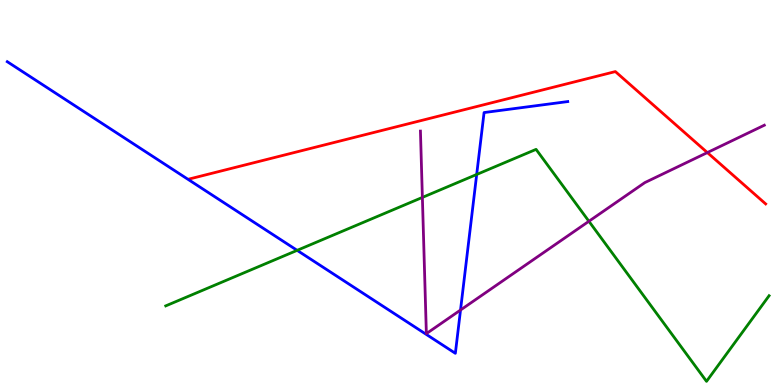[{'lines': ['blue', 'red'], 'intersections': []}, {'lines': ['green', 'red'], 'intersections': []}, {'lines': ['purple', 'red'], 'intersections': [{'x': 9.13, 'y': 6.04}]}, {'lines': ['blue', 'green'], 'intersections': [{'x': 3.83, 'y': 3.5}, {'x': 6.15, 'y': 5.47}]}, {'lines': ['blue', 'purple'], 'intersections': [{'x': 5.94, 'y': 1.95}]}, {'lines': ['green', 'purple'], 'intersections': [{'x': 5.45, 'y': 4.87}, {'x': 7.6, 'y': 4.25}]}]